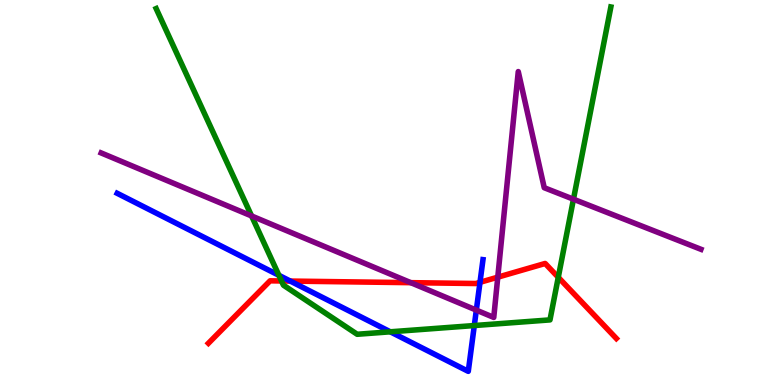[{'lines': ['blue', 'red'], 'intersections': [{'x': 3.75, 'y': 2.7}, {'x': 6.19, 'y': 2.67}]}, {'lines': ['green', 'red'], 'intersections': [{'x': 3.63, 'y': 2.7}, {'x': 7.2, 'y': 2.8}]}, {'lines': ['purple', 'red'], 'intersections': [{'x': 5.3, 'y': 2.66}, {'x': 6.42, 'y': 2.8}]}, {'lines': ['blue', 'green'], 'intersections': [{'x': 3.6, 'y': 2.85}, {'x': 5.04, 'y': 1.38}, {'x': 6.12, 'y': 1.54}]}, {'lines': ['blue', 'purple'], 'intersections': [{'x': 6.15, 'y': 1.94}]}, {'lines': ['green', 'purple'], 'intersections': [{'x': 3.25, 'y': 4.39}, {'x': 7.4, 'y': 4.83}]}]